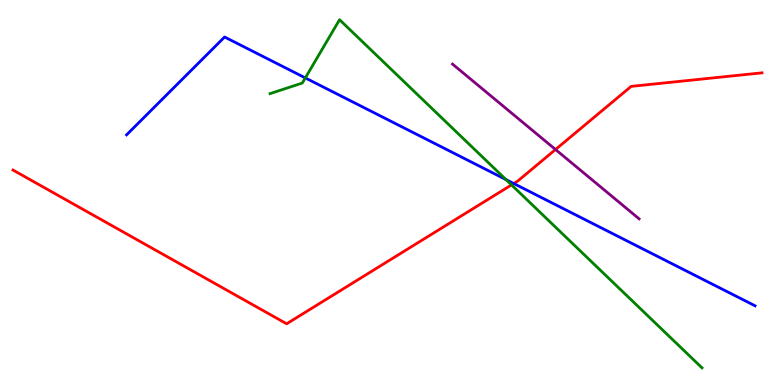[{'lines': ['blue', 'red'], 'intersections': [{'x': 6.63, 'y': 5.23}]}, {'lines': ['green', 'red'], 'intersections': [{'x': 6.6, 'y': 5.2}]}, {'lines': ['purple', 'red'], 'intersections': [{'x': 7.17, 'y': 6.12}]}, {'lines': ['blue', 'green'], 'intersections': [{'x': 3.94, 'y': 7.98}, {'x': 6.53, 'y': 5.34}]}, {'lines': ['blue', 'purple'], 'intersections': []}, {'lines': ['green', 'purple'], 'intersections': []}]